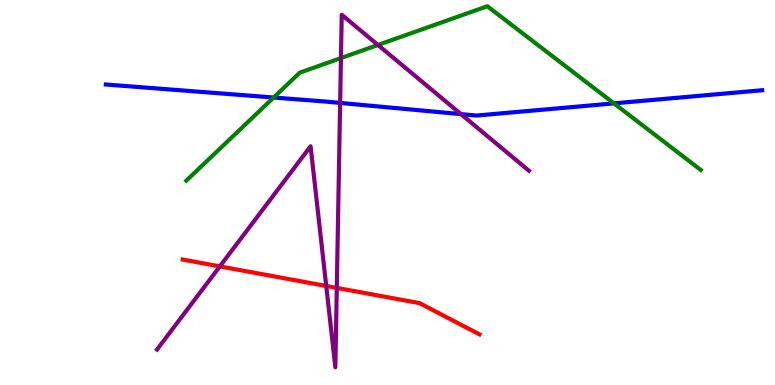[{'lines': ['blue', 'red'], 'intersections': []}, {'lines': ['green', 'red'], 'intersections': []}, {'lines': ['purple', 'red'], 'intersections': [{'x': 2.84, 'y': 3.08}, {'x': 4.21, 'y': 2.57}, {'x': 4.35, 'y': 2.52}]}, {'lines': ['blue', 'green'], 'intersections': [{'x': 3.53, 'y': 7.47}, {'x': 7.92, 'y': 7.32}]}, {'lines': ['blue', 'purple'], 'intersections': [{'x': 4.39, 'y': 7.33}, {'x': 5.95, 'y': 7.04}]}, {'lines': ['green', 'purple'], 'intersections': [{'x': 4.4, 'y': 8.49}, {'x': 4.88, 'y': 8.83}]}]